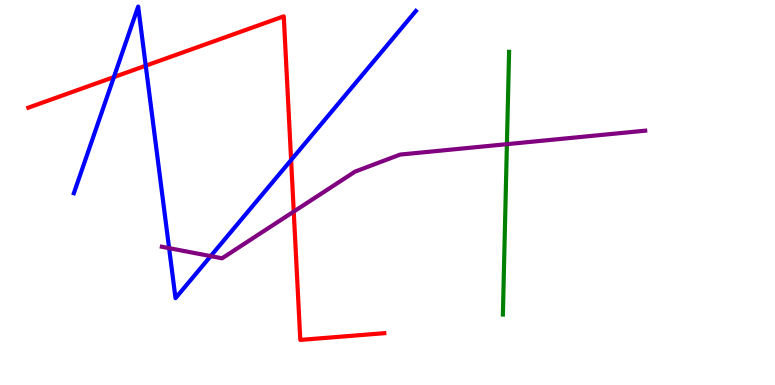[{'lines': ['blue', 'red'], 'intersections': [{'x': 1.47, 'y': 8.0}, {'x': 1.88, 'y': 8.29}, {'x': 3.76, 'y': 5.84}]}, {'lines': ['green', 'red'], 'intersections': []}, {'lines': ['purple', 'red'], 'intersections': [{'x': 3.79, 'y': 4.5}]}, {'lines': ['blue', 'green'], 'intersections': []}, {'lines': ['blue', 'purple'], 'intersections': [{'x': 2.18, 'y': 3.55}, {'x': 2.72, 'y': 3.35}]}, {'lines': ['green', 'purple'], 'intersections': [{'x': 6.54, 'y': 6.26}]}]